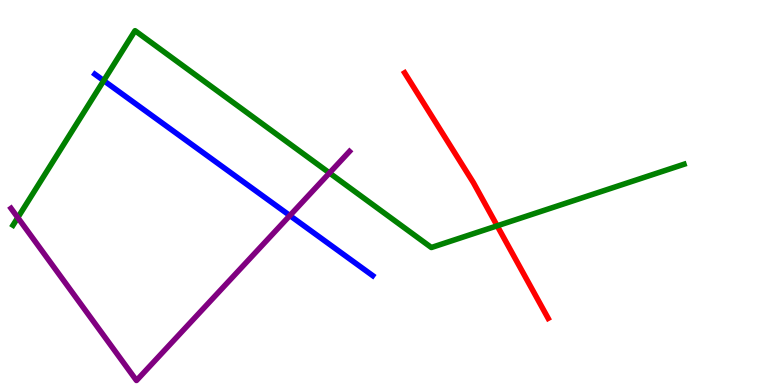[{'lines': ['blue', 'red'], 'intersections': []}, {'lines': ['green', 'red'], 'intersections': [{'x': 6.42, 'y': 4.13}]}, {'lines': ['purple', 'red'], 'intersections': []}, {'lines': ['blue', 'green'], 'intersections': [{'x': 1.34, 'y': 7.91}]}, {'lines': ['blue', 'purple'], 'intersections': [{'x': 3.74, 'y': 4.4}]}, {'lines': ['green', 'purple'], 'intersections': [{'x': 0.23, 'y': 4.35}, {'x': 4.25, 'y': 5.51}]}]